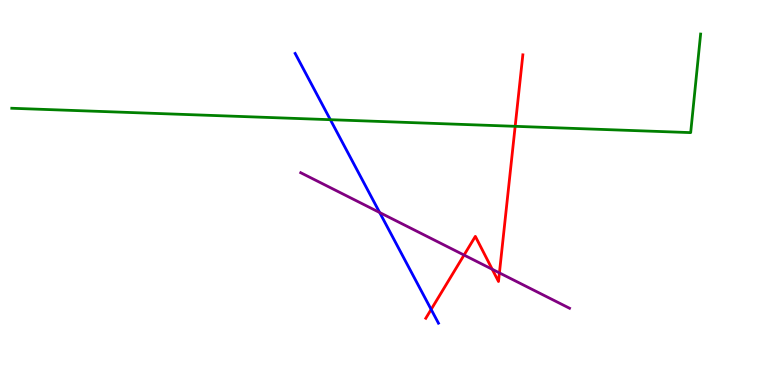[{'lines': ['blue', 'red'], 'intersections': [{'x': 5.56, 'y': 1.96}]}, {'lines': ['green', 'red'], 'intersections': [{'x': 6.65, 'y': 6.72}]}, {'lines': ['purple', 'red'], 'intersections': [{'x': 5.99, 'y': 3.38}, {'x': 6.35, 'y': 3.01}, {'x': 6.44, 'y': 2.91}]}, {'lines': ['blue', 'green'], 'intersections': [{'x': 4.26, 'y': 6.89}]}, {'lines': ['blue', 'purple'], 'intersections': [{'x': 4.9, 'y': 4.48}]}, {'lines': ['green', 'purple'], 'intersections': []}]